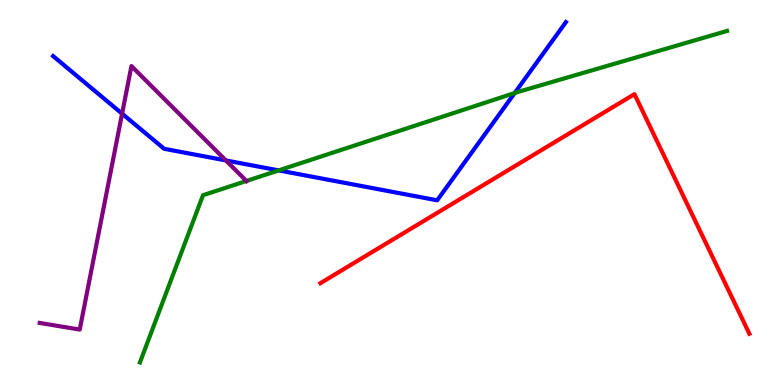[{'lines': ['blue', 'red'], 'intersections': []}, {'lines': ['green', 'red'], 'intersections': []}, {'lines': ['purple', 'red'], 'intersections': []}, {'lines': ['blue', 'green'], 'intersections': [{'x': 3.6, 'y': 5.57}, {'x': 6.64, 'y': 7.58}]}, {'lines': ['blue', 'purple'], 'intersections': [{'x': 1.58, 'y': 7.05}, {'x': 2.91, 'y': 5.83}]}, {'lines': ['green', 'purple'], 'intersections': [{'x': 3.18, 'y': 5.3}]}]